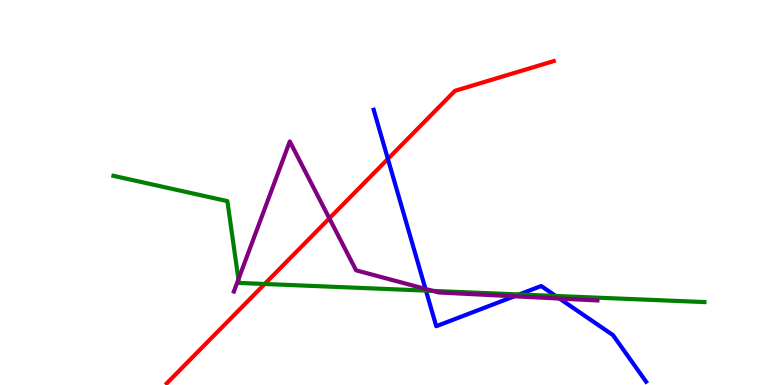[{'lines': ['blue', 'red'], 'intersections': [{'x': 5.01, 'y': 5.87}]}, {'lines': ['green', 'red'], 'intersections': [{'x': 3.42, 'y': 2.62}]}, {'lines': ['purple', 'red'], 'intersections': [{'x': 4.25, 'y': 4.33}]}, {'lines': ['blue', 'green'], 'intersections': [{'x': 5.5, 'y': 2.45}, {'x': 6.7, 'y': 2.35}, {'x': 7.17, 'y': 2.31}]}, {'lines': ['blue', 'purple'], 'intersections': [{'x': 5.49, 'y': 2.5}, {'x': 6.64, 'y': 2.3}, {'x': 7.22, 'y': 2.25}]}, {'lines': ['green', 'purple'], 'intersections': [{'x': 3.08, 'y': 2.75}, {'x': 5.59, 'y': 2.44}]}]